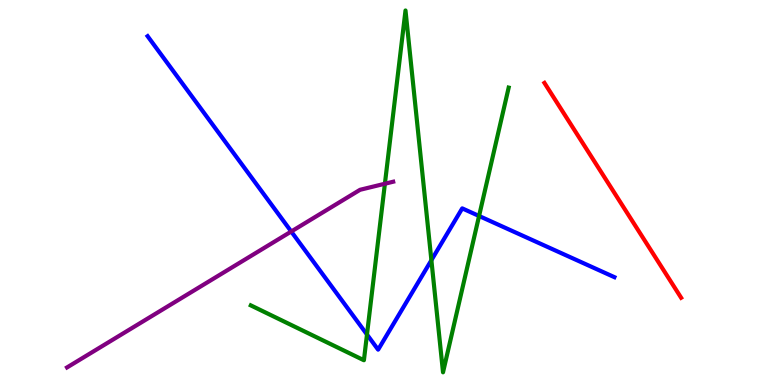[{'lines': ['blue', 'red'], 'intersections': []}, {'lines': ['green', 'red'], 'intersections': []}, {'lines': ['purple', 'red'], 'intersections': []}, {'lines': ['blue', 'green'], 'intersections': [{'x': 4.74, 'y': 1.31}, {'x': 5.57, 'y': 3.24}, {'x': 6.18, 'y': 4.39}]}, {'lines': ['blue', 'purple'], 'intersections': [{'x': 3.76, 'y': 3.99}]}, {'lines': ['green', 'purple'], 'intersections': [{'x': 4.97, 'y': 5.23}]}]